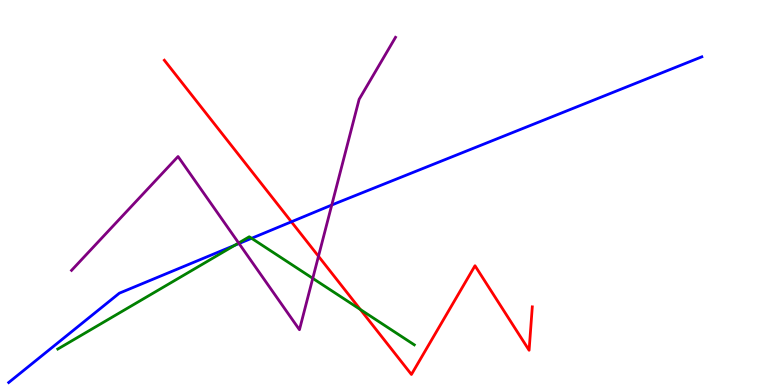[{'lines': ['blue', 'red'], 'intersections': [{'x': 3.76, 'y': 4.24}]}, {'lines': ['green', 'red'], 'intersections': [{'x': 4.65, 'y': 1.96}]}, {'lines': ['purple', 'red'], 'intersections': [{'x': 4.11, 'y': 3.34}]}, {'lines': ['blue', 'green'], 'intersections': [{'x': 3.03, 'y': 3.63}, {'x': 3.25, 'y': 3.81}]}, {'lines': ['blue', 'purple'], 'intersections': [{'x': 3.08, 'y': 3.67}, {'x': 4.28, 'y': 4.67}]}, {'lines': ['green', 'purple'], 'intersections': [{'x': 3.08, 'y': 3.69}, {'x': 4.04, 'y': 2.77}]}]